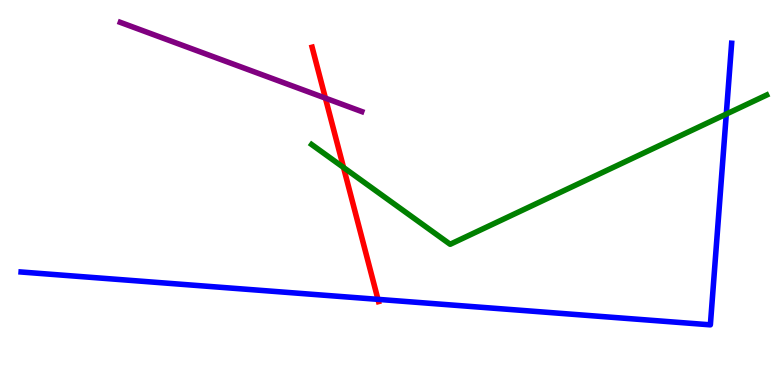[{'lines': ['blue', 'red'], 'intersections': [{'x': 4.88, 'y': 2.22}]}, {'lines': ['green', 'red'], 'intersections': [{'x': 4.43, 'y': 5.65}]}, {'lines': ['purple', 'red'], 'intersections': [{'x': 4.2, 'y': 7.45}]}, {'lines': ['blue', 'green'], 'intersections': [{'x': 9.37, 'y': 7.04}]}, {'lines': ['blue', 'purple'], 'intersections': []}, {'lines': ['green', 'purple'], 'intersections': []}]